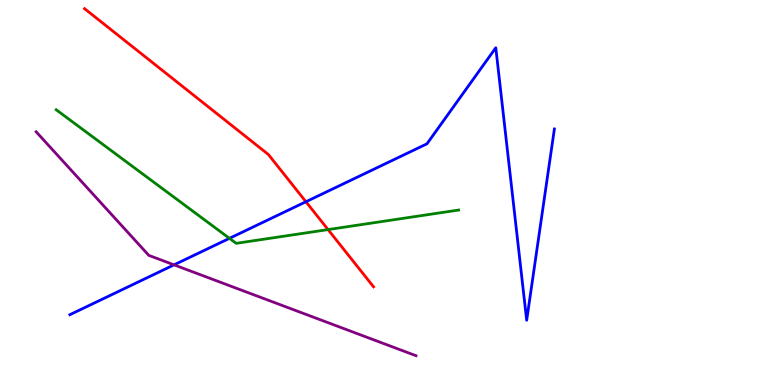[{'lines': ['blue', 'red'], 'intersections': [{'x': 3.95, 'y': 4.76}]}, {'lines': ['green', 'red'], 'intersections': [{'x': 4.23, 'y': 4.04}]}, {'lines': ['purple', 'red'], 'intersections': []}, {'lines': ['blue', 'green'], 'intersections': [{'x': 2.96, 'y': 3.81}]}, {'lines': ['blue', 'purple'], 'intersections': [{'x': 2.25, 'y': 3.12}]}, {'lines': ['green', 'purple'], 'intersections': []}]